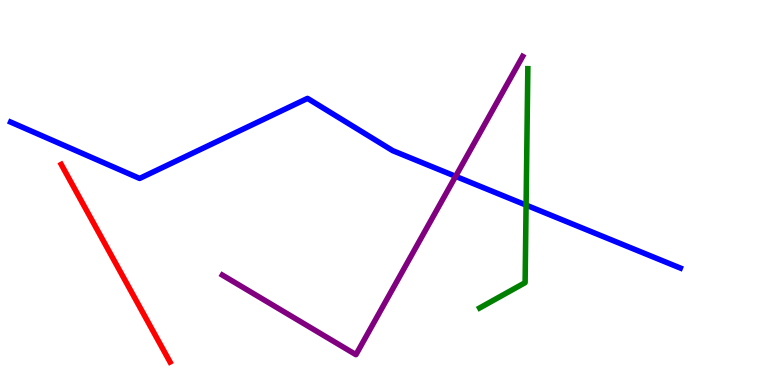[{'lines': ['blue', 'red'], 'intersections': []}, {'lines': ['green', 'red'], 'intersections': []}, {'lines': ['purple', 'red'], 'intersections': []}, {'lines': ['blue', 'green'], 'intersections': [{'x': 6.79, 'y': 4.67}]}, {'lines': ['blue', 'purple'], 'intersections': [{'x': 5.88, 'y': 5.42}]}, {'lines': ['green', 'purple'], 'intersections': []}]